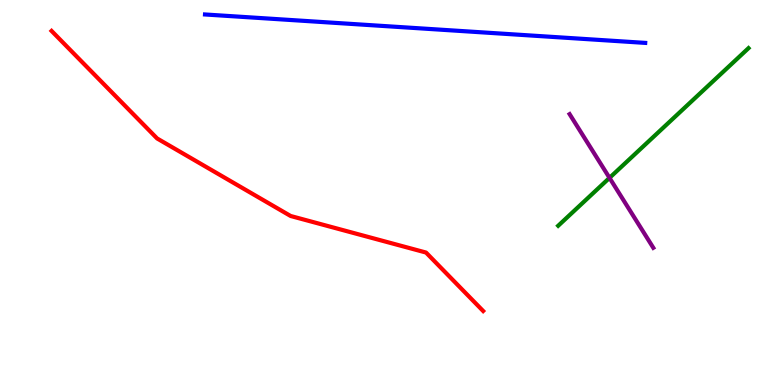[{'lines': ['blue', 'red'], 'intersections': []}, {'lines': ['green', 'red'], 'intersections': []}, {'lines': ['purple', 'red'], 'intersections': []}, {'lines': ['blue', 'green'], 'intersections': []}, {'lines': ['blue', 'purple'], 'intersections': []}, {'lines': ['green', 'purple'], 'intersections': [{'x': 7.86, 'y': 5.38}]}]